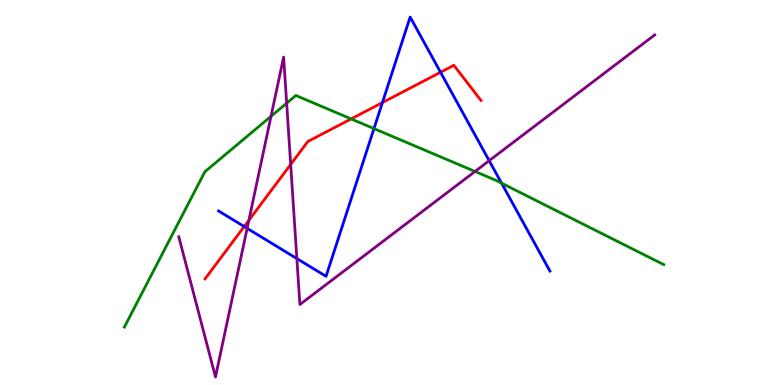[{'lines': ['blue', 'red'], 'intersections': [{'x': 3.15, 'y': 4.12}, {'x': 4.93, 'y': 7.34}, {'x': 5.68, 'y': 8.12}]}, {'lines': ['green', 'red'], 'intersections': [{'x': 4.53, 'y': 6.91}]}, {'lines': ['purple', 'red'], 'intersections': [{'x': 3.21, 'y': 4.28}, {'x': 3.75, 'y': 5.73}]}, {'lines': ['blue', 'green'], 'intersections': [{'x': 4.83, 'y': 6.66}, {'x': 6.47, 'y': 5.24}]}, {'lines': ['blue', 'purple'], 'intersections': [{'x': 3.19, 'y': 4.07}, {'x': 3.83, 'y': 3.28}, {'x': 6.31, 'y': 5.83}]}, {'lines': ['green', 'purple'], 'intersections': [{'x': 3.5, 'y': 6.98}, {'x': 3.7, 'y': 7.32}, {'x': 6.13, 'y': 5.55}]}]